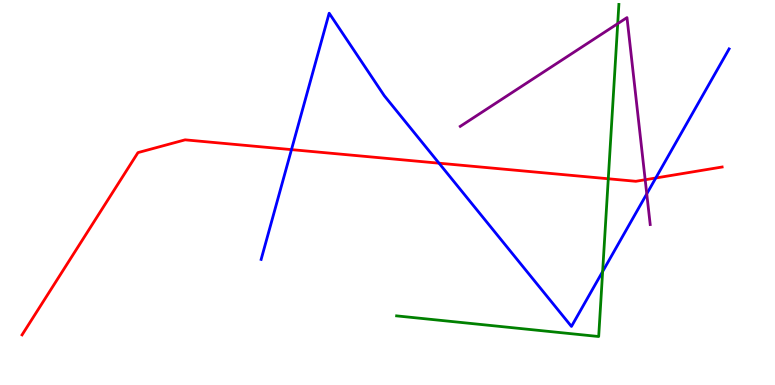[{'lines': ['blue', 'red'], 'intersections': [{'x': 3.76, 'y': 6.11}, {'x': 5.66, 'y': 5.76}, {'x': 8.46, 'y': 5.38}]}, {'lines': ['green', 'red'], 'intersections': [{'x': 7.85, 'y': 5.36}]}, {'lines': ['purple', 'red'], 'intersections': [{'x': 8.32, 'y': 5.33}]}, {'lines': ['blue', 'green'], 'intersections': [{'x': 7.78, 'y': 2.95}]}, {'lines': ['blue', 'purple'], 'intersections': [{'x': 8.35, 'y': 4.96}]}, {'lines': ['green', 'purple'], 'intersections': [{'x': 7.97, 'y': 9.39}]}]